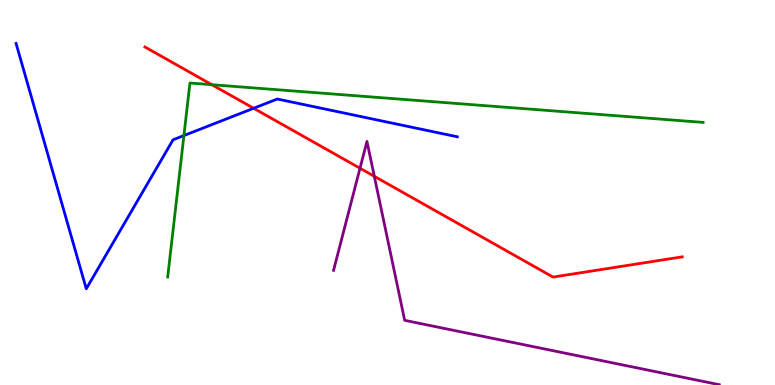[{'lines': ['blue', 'red'], 'intersections': [{'x': 3.27, 'y': 7.19}]}, {'lines': ['green', 'red'], 'intersections': [{'x': 2.73, 'y': 7.8}]}, {'lines': ['purple', 'red'], 'intersections': [{'x': 4.65, 'y': 5.63}, {'x': 4.83, 'y': 5.42}]}, {'lines': ['blue', 'green'], 'intersections': [{'x': 2.37, 'y': 6.48}]}, {'lines': ['blue', 'purple'], 'intersections': []}, {'lines': ['green', 'purple'], 'intersections': []}]